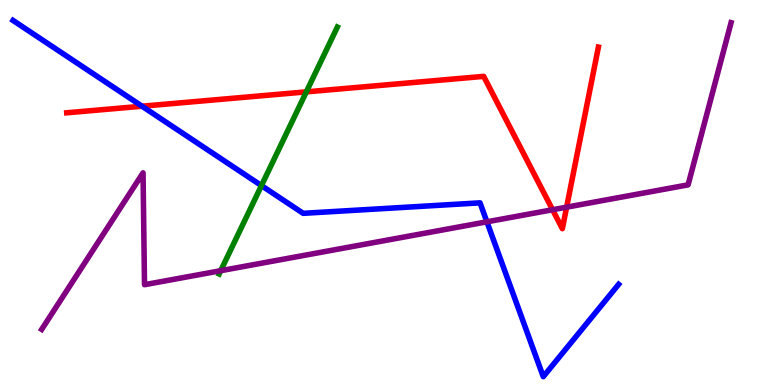[{'lines': ['blue', 'red'], 'intersections': [{'x': 1.83, 'y': 7.24}]}, {'lines': ['green', 'red'], 'intersections': [{'x': 3.95, 'y': 7.61}]}, {'lines': ['purple', 'red'], 'intersections': [{'x': 7.13, 'y': 4.55}, {'x': 7.31, 'y': 4.62}]}, {'lines': ['blue', 'green'], 'intersections': [{'x': 3.37, 'y': 5.18}]}, {'lines': ['blue', 'purple'], 'intersections': [{'x': 6.28, 'y': 4.24}]}, {'lines': ['green', 'purple'], 'intersections': [{'x': 2.85, 'y': 2.97}]}]